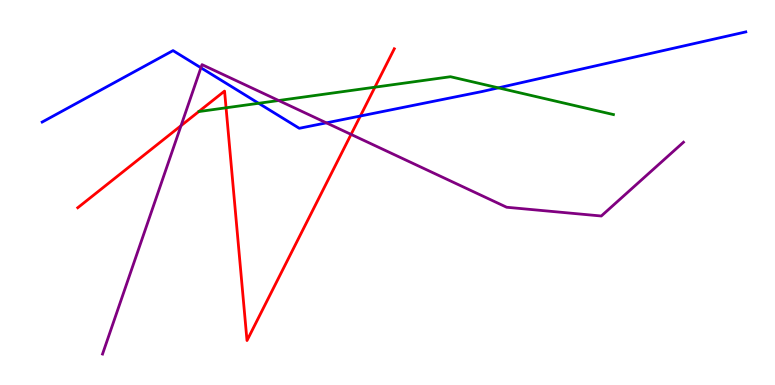[{'lines': ['blue', 'red'], 'intersections': [{'x': 4.65, 'y': 6.99}]}, {'lines': ['green', 'red'], 'intersections': [{'x': 2.92, 'y': 7.2}, {'x': 4.84, 'y': 7.74}]}, {'lines': ['purple', 'red'], 'intersections': [{'x': 2.34, 'y': 6.74}, {'x': 4.53, 'y': 6.51}]}, {'lines': ['blue', 'green'], 'intersections': [{'x': 3.34, 'y': 7.32}, {'x': 6.43, 'y': 7.72}]}, {'lines': ['blue', 'purple'], 'intersections': [{'x': 2.59, 'y': 8.24}, {'x': 4.21, 'y': 6.81}]}, {'lines': ['green', 'purple'], 'intersections': [{'x': 3.6, 'y': 7.39}]}]